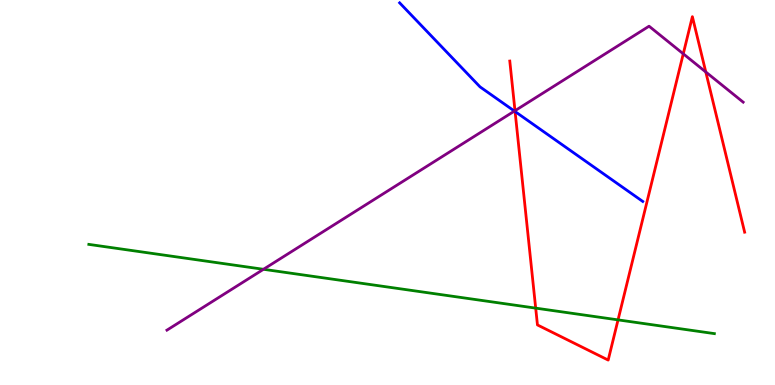[{'lines': ['blue', 'red'], 'intersections': [{'x': 6.65, 'y': 7.1}]}, {'lines': ['green', 'red'], 'intersections': [{'x': 6.91, 'y': 2.0}, {'x': 7.97, 'y': 1.69}]}, {'lines': ['purple', 'red'], 'intersections': [{'x': 6.65, 'y': 7.12}, {'x': 8.82, 'y': 8.6}, {'x': 9.11, 'y': 8.13}]}, {'lines': ['blue', 'green'], 'intersections': []}, {'lines': ['blue', 'purple'], 'intersections': [{'x': 6.64, 'y': 7.11}]}, {'lines': ['green', 'purple'], 'intersections': [{'x': 3.4, 'y': 3.01}]}]